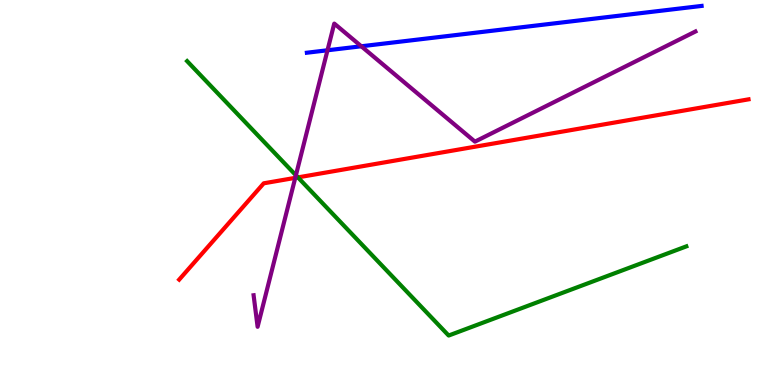[{'lines': ['blue', 'red'], 'intersections': []}, {'lines': ['green', 'red'], 'intersections': [{'x': 3.84, 'y': 5.39}]}, {'lines': ['purple', 'red'], 'intersections': [{'x': 3.81, 'y': 5.38}]}, {'lines': ['blue', 'green'], 'intersections': []}, {'lines': ['blue', 'purple'], 'intersections': [{'x': 4.23, 'y': 8.69}, {'x': 4.66, 'y': 8.8}]}, {'lines': ['green', 'purple'], 'intersections': [{'x': 3.82, 'y': 5.45}]}]